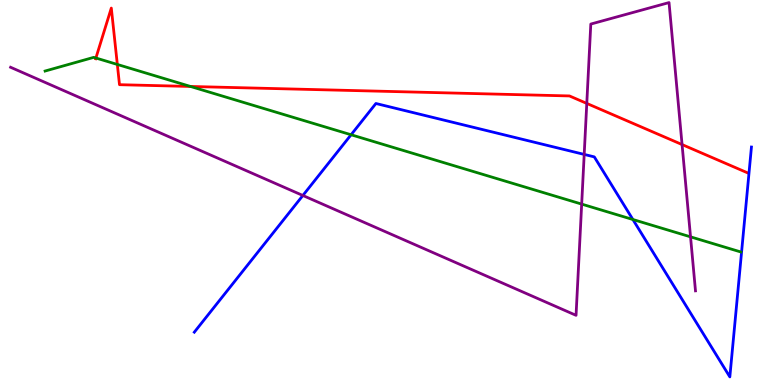[{'lines': ['blue', 'red'], 'intersections': []}, {'lines': ['green', 'red'], 'intersections': [{'x': 1.24, 'y': 8.49}, {'x': 1.51, 'y': 8.33}, {'x': 2.46, 'y': 7.75}]}, {'lines': ['purple', 'red'], 'intersections': [{'x': 7.57, 'y': 7.31}, {'x': 8.8, 'y': 6.25}]}, {'lines': ['blue', 'green'], 'intersections': [{'x': 4.53, 'y': 6.5}, {'x': 8.17, 'y': 4.3}]}, {'lines': ['blue', 'purple'], 'intersections': [{'x': 3.91, 'y': 4.92}, {'x': 7.54, 'y': 5.99}]}, {'lines': ['green', 'purple'], 'intersections': [{'x': 7.51, 'y': 4.7}, {'x': 8.91, 'y': 3.85}]}]